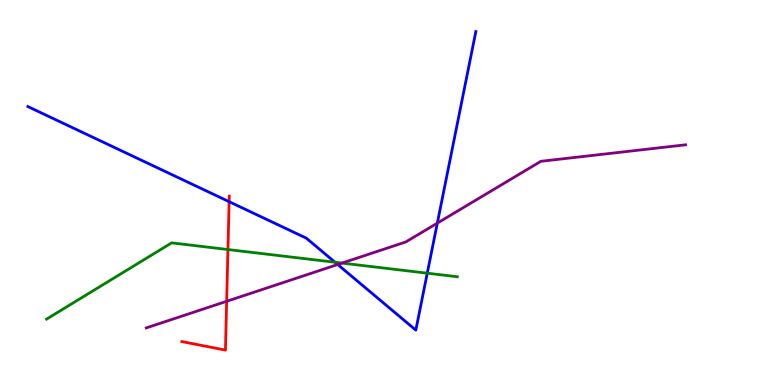[{'lines': ['blue', 'red'], 'intersections': [{'x': 2.96, 'y': 4.76}]}, {'lines': ['green', 'red'], 'intersections': [{'x': 2.94, 'y': 3.52}]}, {'lines': ['purple', 'red'], 'intersections': [{'x': 2.92, 'y': 2.17}]}, {'lines': ['blue', 'green'], 'intersections': [{'x': 4.32, 'y': 3.19}, {'x': 5.51, 'y': 2.9}]}, {'lines': ['blue', 'purple'], 'intersections': [{'x': 4.36, 'y': 3.13}, {'x': 5.64, 'y': 4.2}]}, {'lines': ['green', 'purple'], 'intersections': [{'x': 4.41, 'y': 3.17}]}]